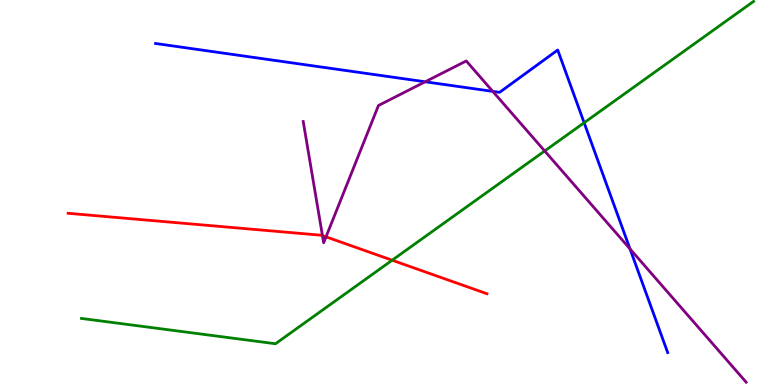[{'lines': ['blue', 'red'], 'intersections': []}, {'lines': ['green', 'red'], 'intersections': [{'x': 5.06, 'y': 3.24}]}, {'lines': ['purple', 'red'], 'intersections': [{'x': 4.16, 'y': 3.88}, {'x': 4.21, 'y': 3.85}]}, {'lines': ['blue', 'green'], 'intersections': [{'x': 7.54, 'y': 6.81}]}, {'lines': ['blue', 'purple'], 'intersections': [{'x': 5.49, 'y': 7.88}, {'x': 6.36, 'y': 7.63}, {'x': 8.13, 'y': 3.54}]}, {'lines': ['green', 'purple'], 'intersections': [{'x': 7.03, 'y': 6.08}]}]